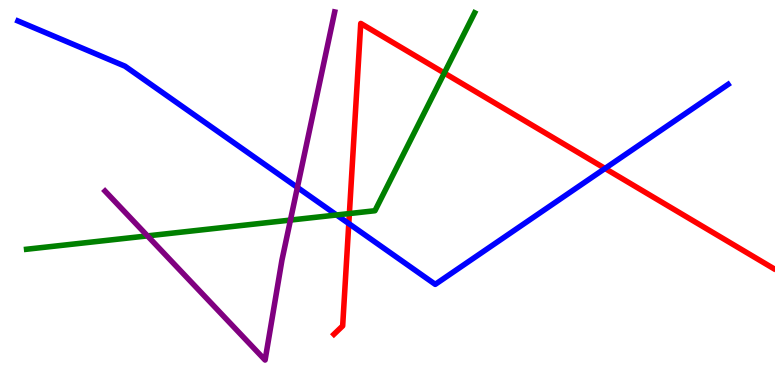[{'lines': ['blue', 'red'], 'intersections': [{'x': 4.5, 'y': 4.19}, {'x': 7.81, 'y': 5.62}]}, {'lines': ['green', 'red'], 'intersections': [{'x': 4.51, 'y': 4.45}, {'x': 5.73, 'y': 8.1}]}, {'lines': ['purple', 'red'], 'intersections': []}, {'lines': ['blue', 'green'], 'intersections': [{'x': 4.34, 'y': 4.42}]}, {'lines': ['blue', 'purple'], 'intersections': [{'x': 3.84, 'y': 5.13}]}, {'lines': ['green', 'purple'], 'intersections': [{'x': 1.9, 'y': 3.87}, {'x': 3.75, 'y': 4.28}]}]